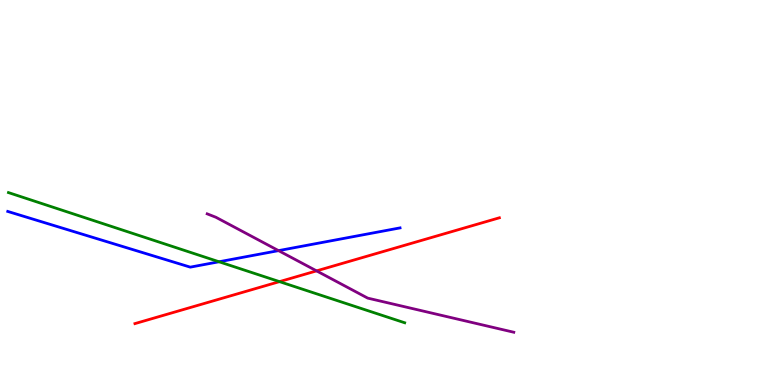[{'lines': ['blue', 'red'], 'intersections': []}, {'lines': ['green', 'red'], 'intersections': [{'x': 3.61, 'y': 2.68}]}, {'lines': ['purple', 'red'], 'intersections': [{'x': 4.08, 'y': 2.96}]}, {'lines': ['blue', 'green'], 'intersections': [{'x': 2.83, 'y': 3.2}]}, {'lines': ['blue', 'purple'], 'intersections': [{'x': 3.59, 'y': 3.49}]}, {'lines': ['green', 'purple'], 'intersections': []}]